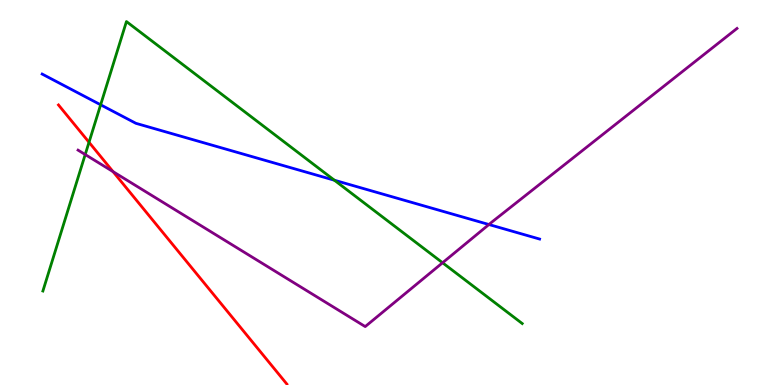[{'lines': ['blue', 'red'], 'intersections': []}, {'lines': ['green', 'red'], 'intersections': [{'x': 1.15, 'y': 6.3}]}, {'lines': ['purple', 'red'], 'intersections': [{'x': 1.46, 'y': 5.54}]}, {'lines': ['blue', 'green'], 'intersections': [{'x': 1.3, 'y': 7.28}, {'x': 4.31, 'y': 5.32}]}, {'lines': ['blue', 'purple'], 'intersections': [{'x': 6.31, 'y': 4.17}]}, {'lines': ['green', 'purple'], 'intersections': [{'x': 1.1, 'y': 5.99}, {'x': 5.71, 'y': 3.18}]}]